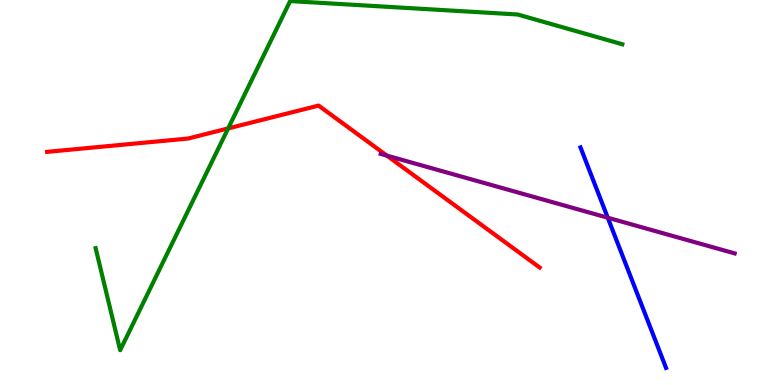[{'lines': ['blue', 'red'], 'intersections': []}, {'lines': ['green', 'red'], 'intersections': [{'x': 2.94, 'y': 6.66}]}, {'lines': ['purple', 'red'], 'intersections': [{'x': 4.99, 'y': 5.96}]}, {'lines': ['blue', 'green'], 'intersections': []}, {'lines': ['blue', 'purple'], 'intersections': [{'x': 7.84, 'y': 4.34}]}, {'lines': ['green', 'purple'], 'intersections': []}]